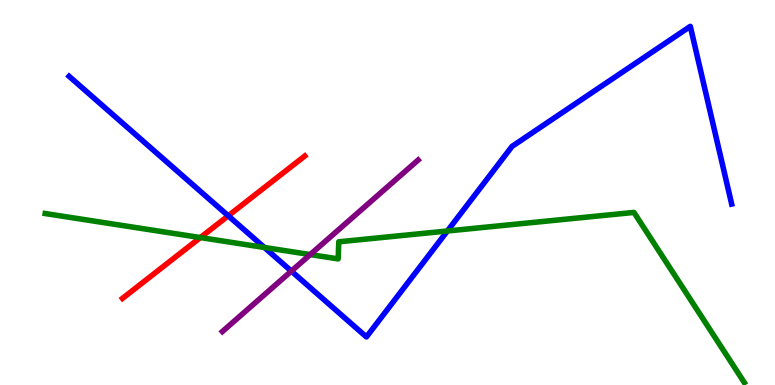[{'lines': ['blue', 'red'], 'intersections': [{'x': 2.94, 'y': 4.4}]}, {'lines': ['green', 'red'], 'intersections': [{'x': 2.59, 'y': 3.83}]}, {'lines': ['purple', 'red'], 'intersections': []}, {'lines': ['blue', 'green'], 'intersections': [{'x': 3.41, 'y': 3.57}, {'x': 5.77, 'y': 4.0}]}, {'lines': ['blue', 'purple'], 'intersections': [{'x': 3.76, 'y': 2.96}]}, {'lines': ['green', 'purple'], 'intersections': [{'x': 4.0, 'y': 3.39}]}]